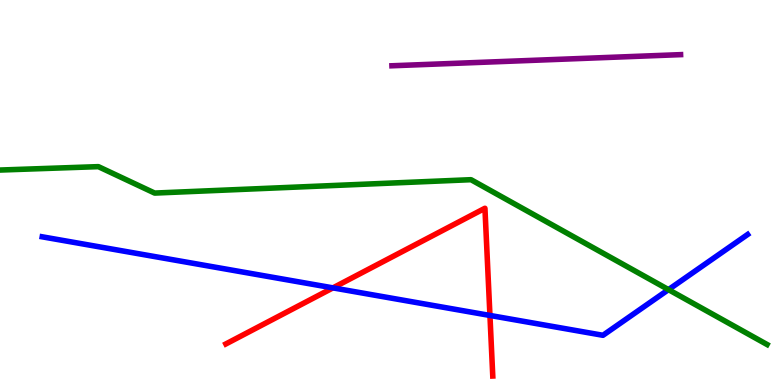[{'lines': ['blue', 'red'], 'intersections': [{'x': 4.3, 'y': 2.52}, {'x': 6.32, 'y': 1.81}]}, {'lines': ['green', 'red'], 'intersections': []}, {'lines': ['purple', 'red'], 'intersections': []}, {'lines': ['blue', 'green'], 'intersections': [{'x': 8.63, 'y': 2.48}]}, {'lines': ['blue', 'purple'], 'intersections': []}, {'lines': ['green', 'purple'], 'intersections': []}]